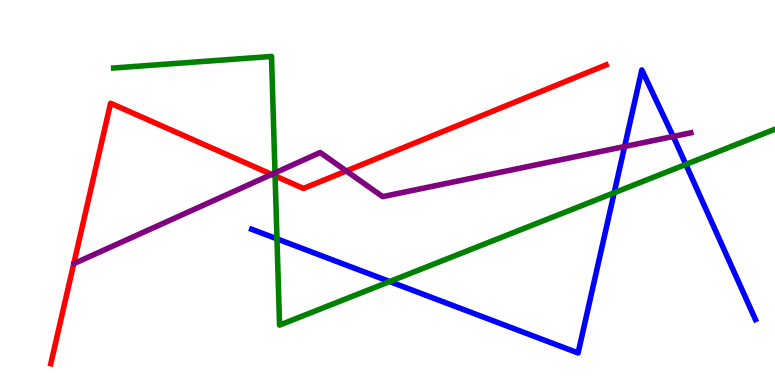[{'lines': ['blue', 'red'], 'intersections': []}, {'lines': ['green', 'red'], 'intersections': [{'x': 3.55, 'y': 5.43}]}, {'lines': ['purple', 'red'], 'intersections': [{'x': 3.51, 'y': 5.47}, {'x': 4.47, 'y': 5.56}]}, {'lines': ['blue', 'green'], 'intersections': [{'x': 3.57, 'y': 3.8}, {'x': 5.03, 'y': 2.69}, {'x': 7.92, 'y': 4.99}, {'x': 8.85, 'y': 5.73}]}, {'lines': ['blue', 'purple'], 'intersections': [{'x': 8.06, 'y': 6.19}, {'x': 8.69, 'y': 6.46}]}, {'lines': ['green', 'purple'], 'intersections': [{'x': 3.55, 'y': 5.51}]}]